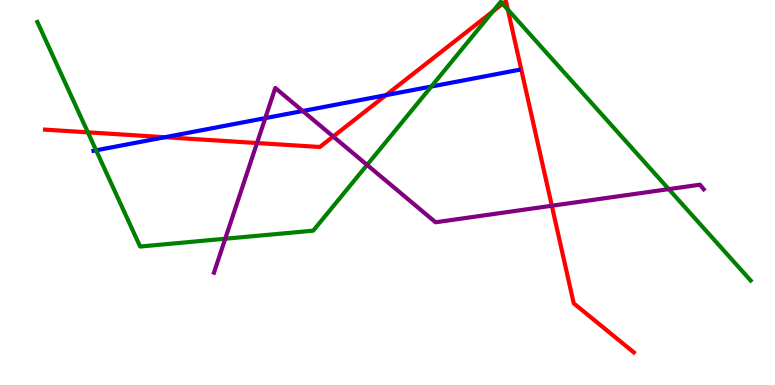[{'lines': ['blue', 'red'], 'intersections': [{'x': 2.13, 'y': 6.44}, {'x': 4.98, 'y': 7.53}]}, {'lines': ['green', 'red'], 'intersections': [{'x': 1.13, 'y': 6.56}, {'x': 6.36, 'y': 9.71}, {'x': 6.49, 'y': 9.9}, {'x': 6.55, 'y': 9.75}]}, {'lines': ['purple', 'red'], 'intersections': [{'x': 3.32, 'y': 6.29}, {'x': 4.3, 'y': 6.45}, {'x': 7.12, 'y': 4.66}]}, {'lines': ['blue', 'green'], 'intersections': [{'x': 1.24, 'y': 6.1}, {'x': 5.57, 'y': 7.75}]}, {'lines': ['blue', 'purple'], 'intersections': [{'x': 3.42, 'y': 6.93}, {'x': 3.91, 'y': 7.12}]}, {'lines': ['green', 'purple'], 'intersections': [{'x': 2.91, 'y': 3.8}, {'x': 4.74, 'y': 5.72}, {'x': 8.63, 'y': 5.09}]}]